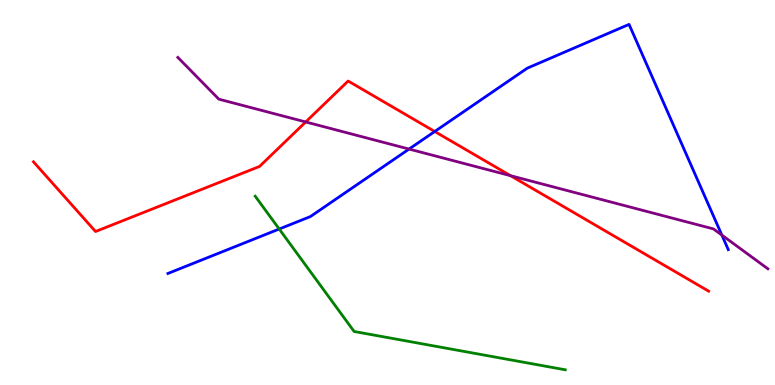[{'lines': ['blue', 'red'], 'intersections': [{'x': 5.61, 'y': 6.58}]}, {'lines': ['green', 'red'], 'intersections': []}, {'lines': ['purple', 'red'], 'intersections': [{'x': 3.94, 'y': 6.83}, {'x': 6.59, 'y': 5.44}]}, {'lines': ['blue', 'green'], 'intersections': [{'x': 3.6, 'y': 4.05}]}, {'lines': ['blue', 'purple'], 'intersections': [{'x': 5.28, 'y': 6.13}, {'x': 9.31, 'y': 3.89}]}, {'lines': ['green', 'purple'], 'intersections': []}]